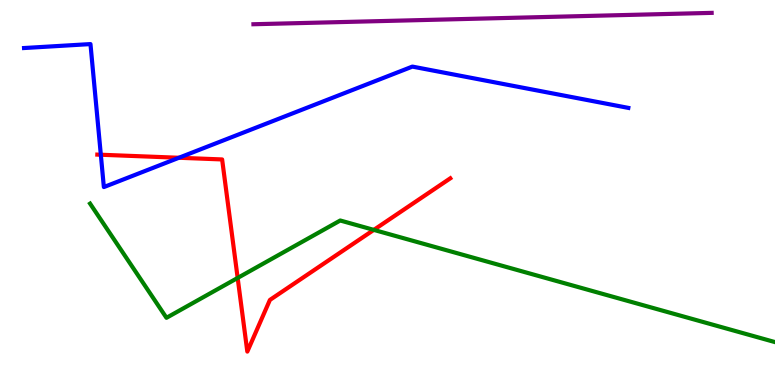[{'lines': ['blue', 'red'], 'intersections': [{'x': 1.3, 'y': 5.98}, {'x': 2.31, 'y': 5.9}]}, {'lines': ['green', 'red'], 'intersections': [{'x': 3.07, 'y': 2.78}, {'x': 4.82, 'y': 4.03}]}, {'lines': ['purple', 'red'], 'intersections': []}, {'lines': ['blue', 'green'], 'intersections': []}, {'lines': ['blue', 'purple'], 'intersections': []}, {'lines': ['green', 'purple'], 'intersections': []}]